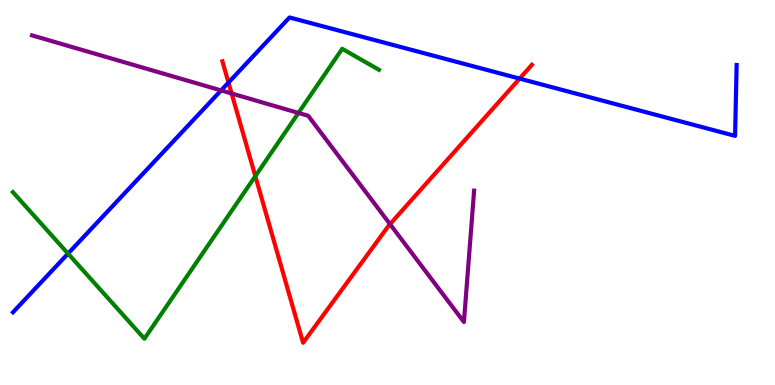[{'lines': ['blue', 'red'], 'intersections': [{'x': 2.95, 'y': 7.86}, {'x': 6.7, 'y': 7.96}]}, {'lines': ['green', 'red'], 'intersections': [{'x': 3.29, 'y': 5.42}]}, {'lines': ['purple', 'red'], 'intersections': [{'x': 2.99, 'y': 7.57}, {'x': 5.03, 'y': 4.18}]}, {'lines': ['blue', 'green'], 'intersections': [{'x': 0.878, 'y': 3.41}]}, {'lines': ['blue', 'purple'], 'intersections': [{'x': 2.85, 'y': 7.65}]}, {'lines': ['green', 'purple'], 'intersections': [{'x': 3.85, 'y': 7.07}]}]